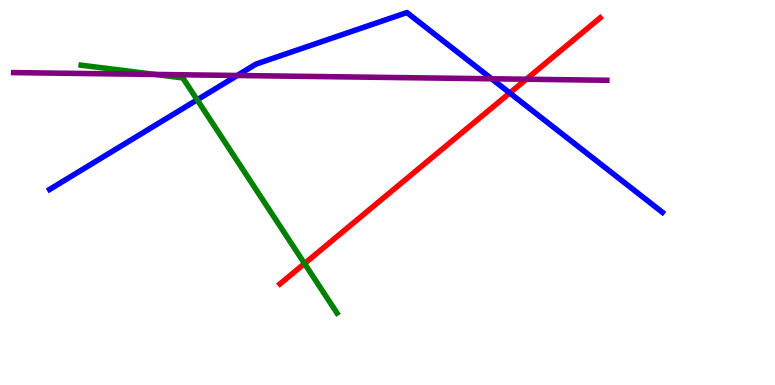[{'lines': ['blue', 'red'], 'intersections': [{'x': 6.58, 'y': 7.59}]}, {'lines': ['green', 'red'], 'intersections': [{'x': 3.93, 'y': 3.16}]}, {'lines': ['purple', 'red'], 'intersections': [{'x': 6.79, 'y': 7.94}]}, {'lines': ['blue', 'green'], 'intersections': [{'x': 2.54, 'y': 7.41}]}, {'lines': ['blue', 'purple'], 'intersections': [{'x': 3.06, 'y': 8.04}, {'x': 6.34, 'y': 7.95}]}, {'lines': ['green', 'purple'], 'intersections': [{'x': 2.0, 'y': 8.07}]}]